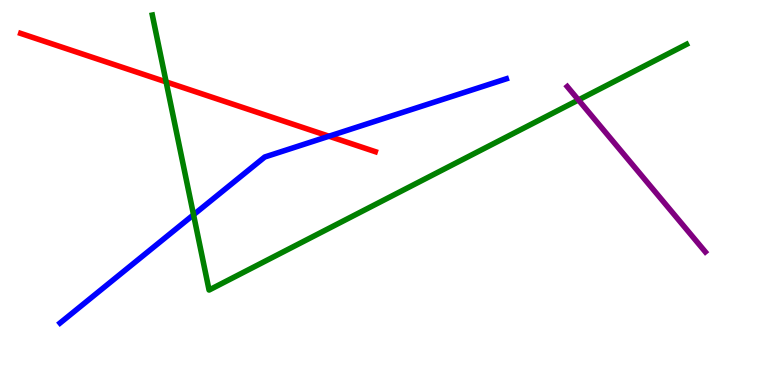[{'lines': ['blue', 'red'], 'intersections': [{'x': 4.24, 'y': 6.46}]}, {'lines': ['green', 'red'], 'intersections': [{'x': 2.14, 'y': 7.87}]}, {'lines': ['purple', 'red'], 'intersections': []}, {'lines': ['blue', 'green'], 'intersections': [{'x': 2.5, 'y': 4.42}]}, {'lines': ['blue', 'purple'], 'intersections': []}, {'lines': ['green', 'purple'], 'intersections': [{'x': 7.46, 'y': 7.4}]}]